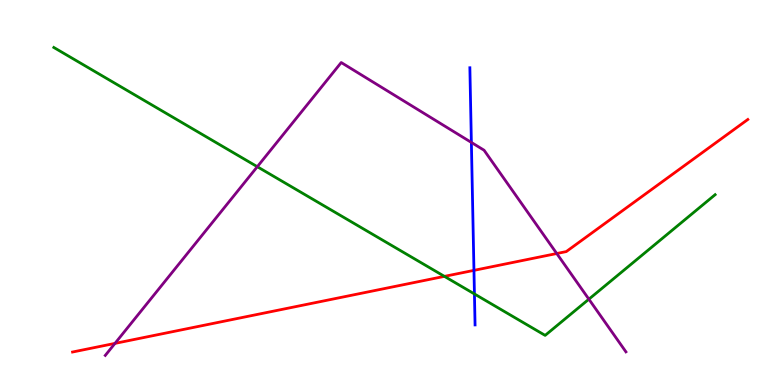[{'lines': ['blue', 'red'], 'intersections': [{'x': 6.12, 'y': 2.98}]}, {'lines': ['green', 'red'], 'intersections': [{'x': 5.73, 'y': 2.82}]}, {'lines': ['purple', 'red'], 'intersections': [{'x': 1.48, 'y': 1.08}, {'x': 7.18, 'y': 3.42}]}, {'lines': ['blue', 'green'], 'intersections': [{'x': 6.12, 'y': 2.36}]}, {'lines': ['blue', 'purple'], 'intersections': [{'x': 6.08, 'y': 6.3}]}, {'lines': ['green', 'purple'], 'intersections': [{'x': 3.32, 'y': 5.67}, {'x': 7.6, 'y': 2.23}]}]